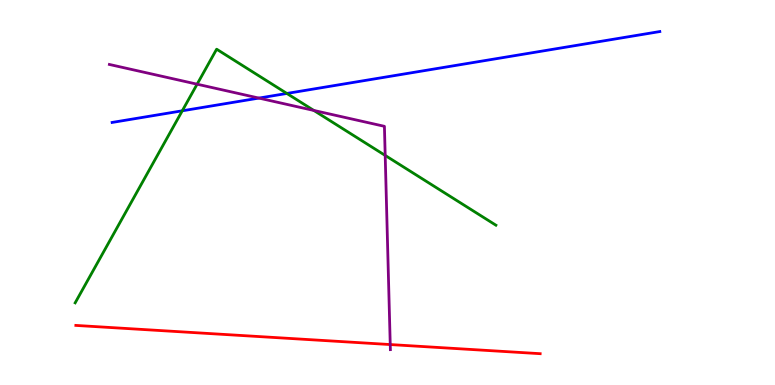[{'lines': ['blue', 'red'], 'intersections': []}, {'lines': ['green', 'red'], 'intersections': []}, {'lines': ['purple', 'red'], 'intersections': [{'x': 5.04, 'y': 1.05}]}, {'lines': ['blue', 'green'], 'intersections': [{'x': 2.35, 'y': 7.12}, {'x': 3.7, 'y': 7.57}]}, {'lines': ['blue', 'purple'], 'intersections': [{'x': 3.34, 'y': 7.45}]}, {'lines': ['green', 'purple'], 'intersections': [{'x': 2.54, 'y': 7.81}, {'x': 4.05, 'y': 7.13}, {'x': 4.97, 'y': 5.96}]}]